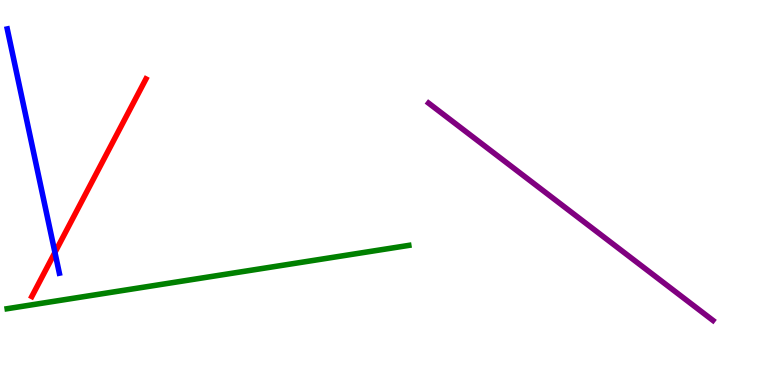[{'lines': ['blue', 'red'], 'intersections': [{'x': 0.709, 'y': 3.44}]}, {'lines': ['green', 'red'], 'intersections': []}, {'lines': ['purple', 'red'], 'intersections': []}, {'lines': ['blue', 'green'], 'intersections': []}, {'lines': ['blue', 'purple'], 'intersections': []}, {'lines': ['green', 'purple'], 'intersections': []}]